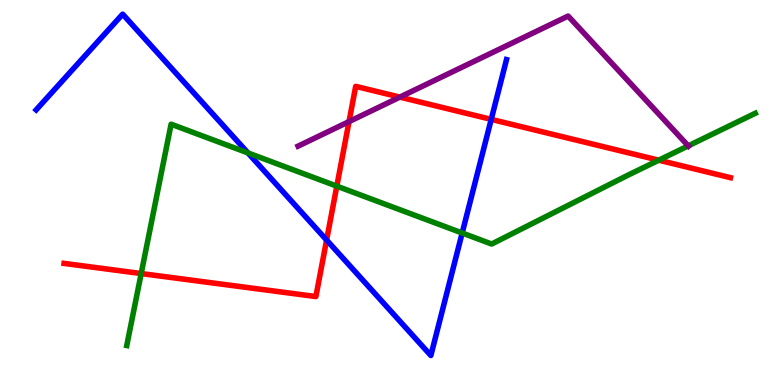[{'lines': ['blue', 'red'], 'intersections': [{'x': 4.21, 'y': 3.77}, {'x': 6.34, 'y': 6.9}]}, {'lines': ['green', 'red'], 'intersections': [{'x': 1.82, 'y': 2.89}, {'x': 4.35, 'y': 5.17}, {'x': 8.5, 'y': 5.84}]}, {'lines': ['purple', 'red'], 'intersections': [{'x': 4.5, 'y': 6.84}, {'x': 5.16, 'y': 7.48}]}, {'lines': ['blue', 'green'], 'intersections': [{'x': 3.2, 'y': 6.03}, {'x': 5.96, 'y': 3.95}]}, {'lines': ['blue', 'purple'], 'intersections': []}, {'lines': ['green', 'purple'], 'intersections': [{'x': 8.88, 'y': 6.21}]}]